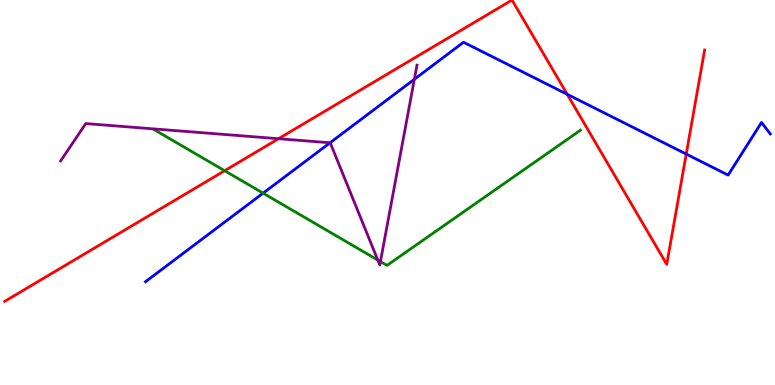[{'lines': ['blue', 'red'], 'intersections': [{'x': 7.32, 'y': 7.55}, {'x': 8.85, 'y': 6.0}]}, {'lines': ['green', 'red'], 'intersections': [{'x': 2.9, 'y': 5.57}]}, {'lines': ['purple', 'red'], 'intersections': [{'x': 3.59, 'y': 6.4}]}, {'lines': ['blue', 'green'], 'intersections': [{'x': 3.39, 'y': 4.98}]}, {'lines': ['blue', 'purple'], 'intersections': [{'x': 4.26, 'y': 6.29}, {'x': 5.35, 'y': 7.94}]}, {'lines': ['green', 'purple'], 'intersections': [{'x': 4.87, 'y': 3.25}, {'x': 4.91, 'y': 3.21}]}]